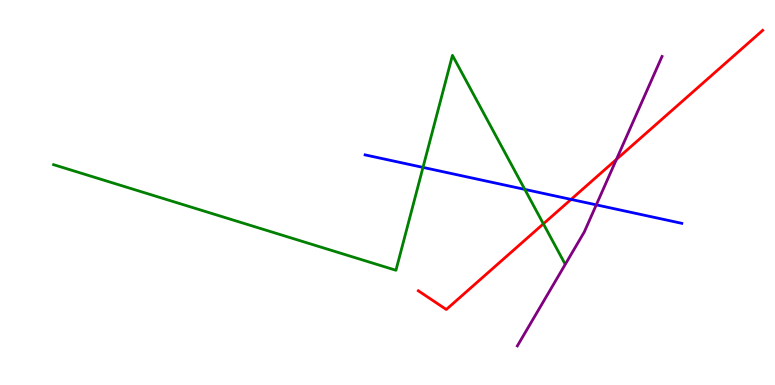[{'lines': ['blue', 'red'], 'intersections': [{'x': 7.37, 'y': 4.82}]}, {'lines': ['green', 'red'], 'intersections': [{'x': 7.01, 'y': 4.19}]}, {'lines': ['purple', 'red'], 'intersections': [{'x': 7.95, 'y': 5.86}]}, {'lines': ['blue', 'green'], 'intersections': [{'x': 5.46, 'y': 5.65}, {'x': 6.77, 'y': 5.08}]}, {'lines': ['blue', 'purple'], 'intersections': [{'x': 7.69, 'y': 4.68}]}, {'lines': ['green', 'purple'], 'intersections': []}]